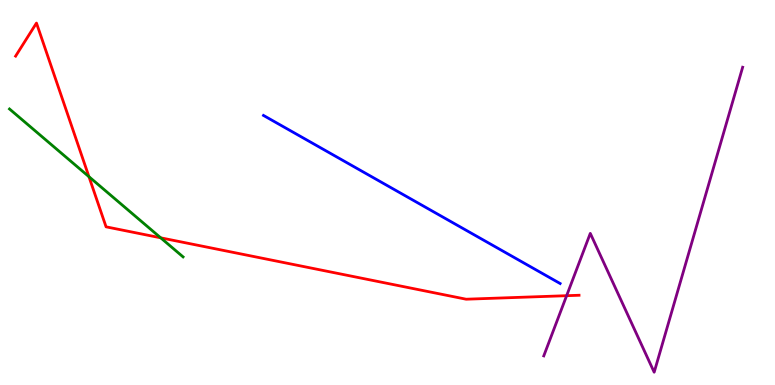[{'lines': ['blue', 'red'], 'intersections': []}, {'lines': ['green', 'red'], 'intersections': [{'x': 1.15, 'y': 5.41}, {'x': 2.07, 'y': 3.82}]}, {'lines': ['purple', 'red'], 'intersections': [{'x': 7.31, 'y': 2.32}]}, {'lines': ['blue', 'green'], 'intersections': []}, {'lines': ['blue', 'purple'], 'intersections': []}, {'lines': ['green', 'purple'], 'intersections': []}]